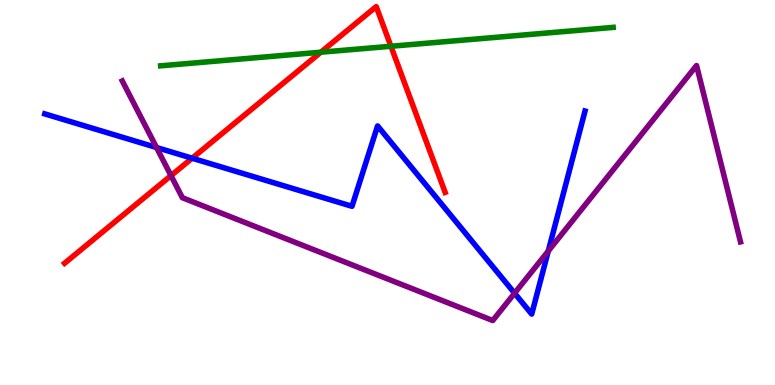[{'lines': ['blue', 'red'], 'intersections': [{'x': 2.48, 'y': 5.89}]}, {'lines': ['green', 'red'], 'intersections': [{'x': 4.14, 'y': 8.64}, {'x': 5.04, 'y': 8.8}]}, {'lines': ['purple', 'red'], 'intersections': [{'x': 2.21, 'y': 5.44}]}, {'lines': ['blue', 'green'], 'intersections': []}, {'lines': ['blue', 'purple'], 'intersections': [{'x': 2.02, 'y': 6.17}, {'x': 6.64, 'y': 2.38}, {'x': 7.07, 'y': 3.48}]}, {'lines': ['green', 'purple'], 'intersections': []}]